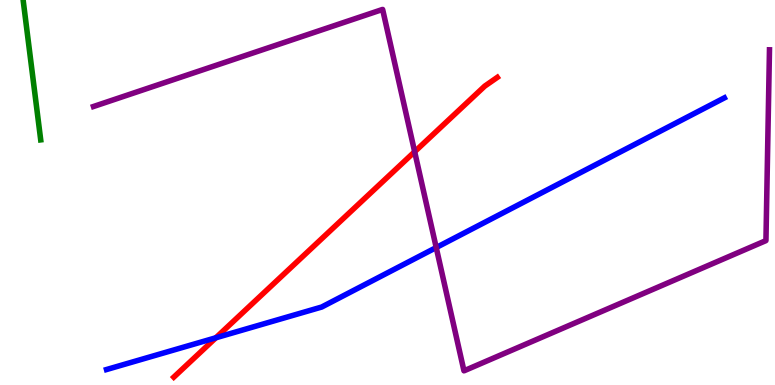[{'lines': ['blue', 'red'], 'intersections': [{'x': 2.79, 'y': 1.23}]}, {'lines': ['green', 'red'], 'intersections': []}, {'lines': ['purple', 'red'], 'intersections': [{'x': 5.35, 'y': 6.06}]}, {'lines': ['blue', 'green'], 'intersections': []}, {'lines': ['blue', 'purple'], 'intersections': [{'x': 5.63, 'y': 3.57}]}, {'lines': ['green', 'purple'], 'intersections': []}]